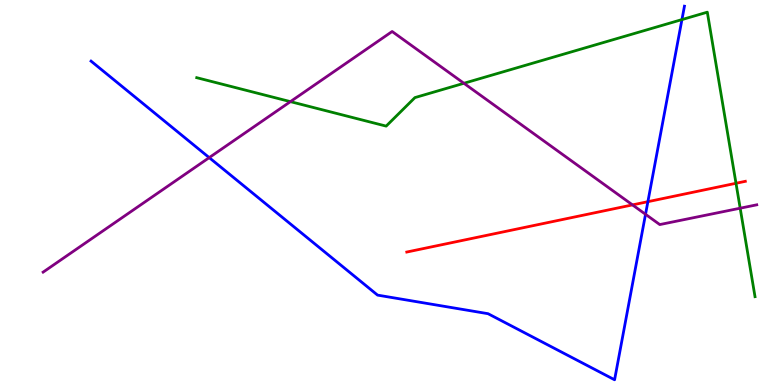[{'lines': ['blue', 'red'], 'intersections': [{'x': 8.36, 'y': 4.76}]}, {'lines': ['green', 'red'], 'intersections': [{'x': 9.5, 'y': 5.24}]}, {'lines': ['purple', 'red'], 'intersections': [{'x': 8.16, 'y': 4.68}]}, {'lines': ['blue', 'green'], 'intersections': [{'x': 8.8, 'y': 9.49}]}, {'lines': ['blue', 'purple'], 'intersections': [{'x': 2.7, 'y': 5.91}, {'x': 8.33, 'y': 4.43}]}, {'lines': ['green', 'purple'], 'intersections': [{'x': 3.75, 'y': 7.36}, {'x': 5.99, 'y': 7.84}, {'x': 9.55, 'y': 4.59}]}]